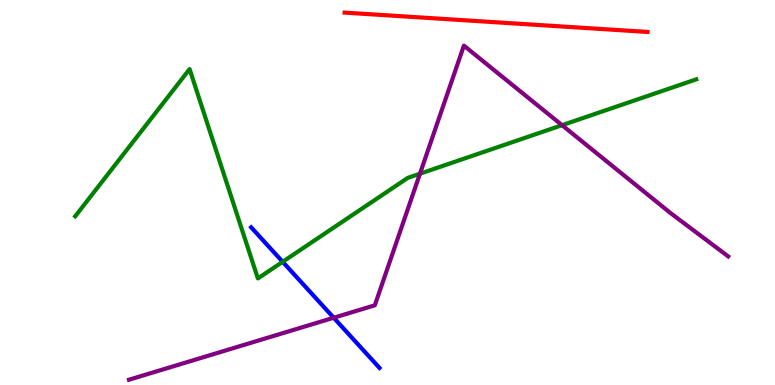[{'lines': ['blue', 'red'], 'intersections': []}, {'lines': ['green', 'red'], 'intersections': []}, {'lines': ['purple', 'red'], 'intersections': []}, {'lines': ['blue', 'green'], 'intersections': [{'x': 3.65, 'y': 3.2}]}, {'lines': ['blue', 'purple'], 'intersections': [{'x': 4.31, 'y': 1.75}]}, {'lines': ['green', 'purple'], 'intersections': [{'x': 5.42, 'y': 5.49}, {'x': 7.25, 'y': 6.75}]}]